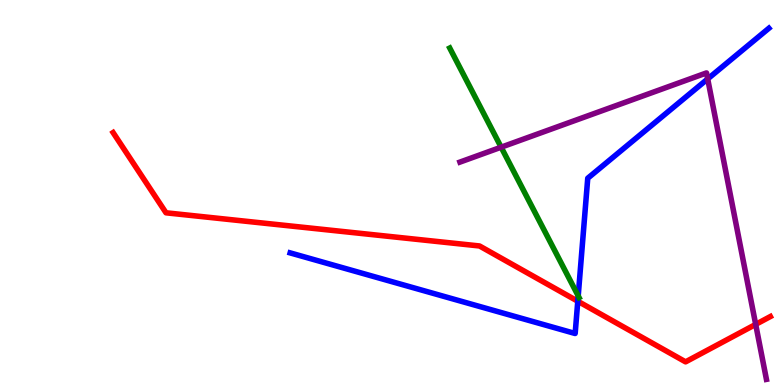[{'lines': ['blue', 'red'], 'intersections': [{'x': 7.46, 'y': 2.18}]}, {'lines': ['green', 'red'], 'intersections': []}, {'lines': ['purple', 'red'], 'intersections': [{'x': 9.75, 'y': 1.57}]}, {'lines': ['blue', 'green'], 'intersections': [{'x': 7.46, 'y': 2.31}]}, {'lines': ['blue', 'purple'], 'intersections': [{'x': 9.13, 'y': 7.95}]}, {'lines': ['green', 'purple'], 'intersections': [{'x': 6.47, 'y': 6.18}]}]